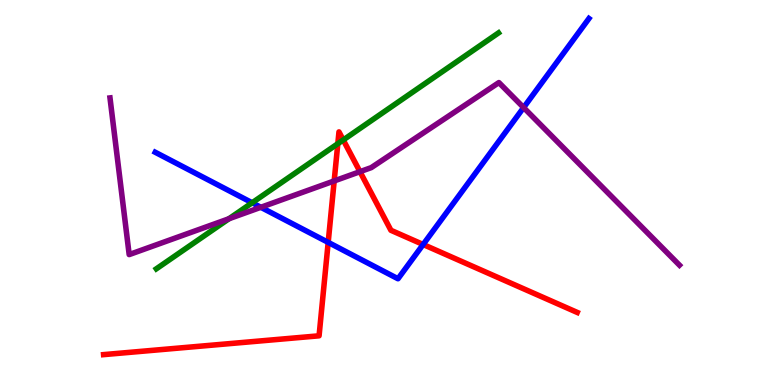[{'lines': ['blue', 'red'], 'intersections': [{'x': 4.23, 'y': 3.7}, {'x': 5.46, 'y': 3.65}]}, {'lines': ['green', 'red'], 'intersections': [{'x': 4.36, 'y': 6.27}, {'x': 4.43, 'y': 6.36}]}, {'lines': ['purple', 'red'], 'intersections': [{'x': 4.31, 'y': 5.3}, {'x': 4.64, 'y': 5.54}]}, {'lines': ['blue', 'green'], 'intersections': [{'x': 3.25, 'y': 4.73}]}, {'lines': ['blue', 'purple'], 'intersections': [{'x': 3.37, 'y': 4.62}, {'x': 6.76, 'y': 7.21}]}, {'lines': ['green', 'purple'], 'intersections': [{'x': 2.95, 'y': 4.32}]}]